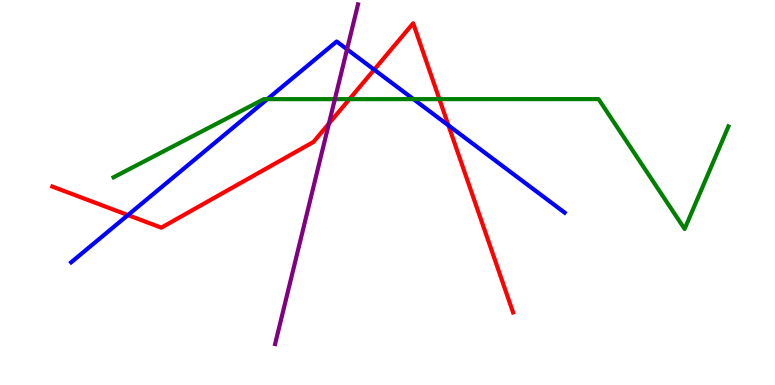[{'lines': ['blue', 'red'], 'intersections': [{'x': 1.65, 'y': 4.41}, {'x': 4.83, 'y': 8.19}, {'x': 5.79, 'y': 6.74}]}, {'lines': ['green', 'red'], 'intersections': [{'x': 4.51, 'y': 7.42}, {'x': 5.67, 'y': 7.43}]}, {'lines': ['purple', 'red'], 'intersections': [{'x': 4.24, 'y': 6.79}]}, {'lines': ['blue', 'green'], 'intersections': [{'x': 3.45, 'y': 7.42}, {'x': 5.33, 'y': 7.43}]}, {'lines': ['blue', 'purple'], 'intersections': [{'x': 4.48, 'y': 8.72}]}, {'lines': ['green', 'purple'], 'intersections': [{'x': 4.32, 'y': 7.42}]}]